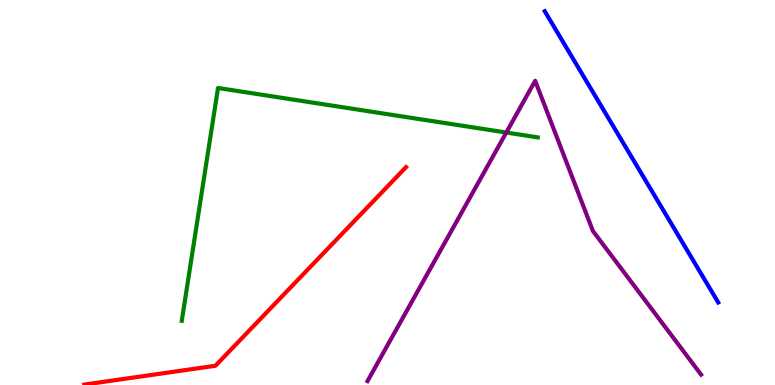[{'lines': ['blue', 'red'], 'intersections': []}, {'lines': ['green', 'red'], 'intersections': []}, {'lines': ['purple', 'red'], 'intersections': []}, {'lines': ['blue', 'green'], 'intersections': []}, {'lines': ['blue', 'purple'], 'intersections': []}, {'lines': ['green', 'purple'], 'intersections': [{'x': 6.53, 'y': 6.56}]}]